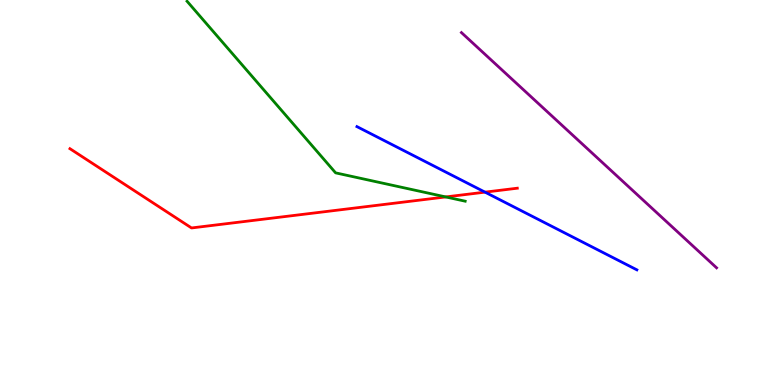[{'lines': ['blue', 'red'], 'intersections': [{'x': 6.26, 'y': 5.01}]}, {'lines': ['green', 'red'], 'intersections': [{'x': 5.75, 'y': 4.88}]}, {'lines': ['purple', 'red'], 'intersections': []}, {'lines': ['blue', 'green'], 'intersections': []}, {'lines': ['blue', 'purple'], 'intersections': []}, {'lines': ['green', 'purple'], 'intersections': []}]